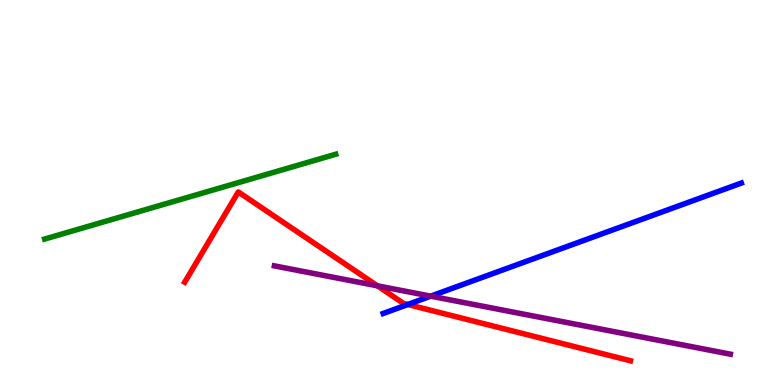[{'lines': ['blue', 'red'], 'intersections': [{'x': 5.26, 'y': 2.09}]}, {'lines': ['green', 'red'], 'intersections': []}, {'lines': ['purple', 'red'], 'intersections': [{'x': 4.87, 'y': 2.58}]}, {'lines': ['blue', 'green'], 'intersections': []}, {'lines': ['blue', 'purple'], 'intersections': [{'x': 5.56, 'y': 2.31}]}, {'lines': ['green', 'purple'], 'intersections': []}]